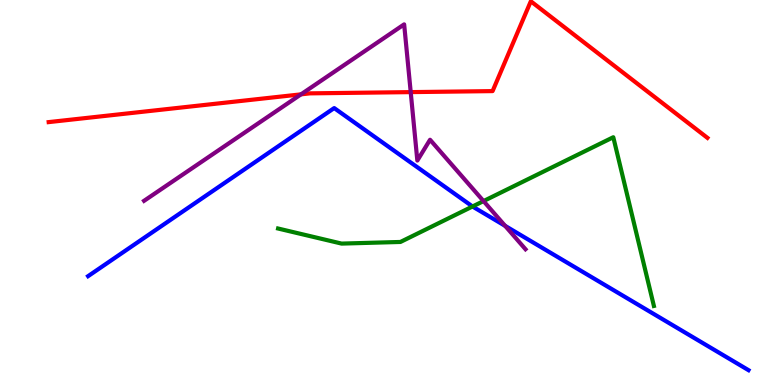[{'lines': ['blue', 'red'], 'intersections': []}, {'lines': ['green', 'red'], 'intersections': []}, {'lines': ['purple', 'red'], 'intersections': [{'x': 3.88, 'y': 7.55}, {'x': 5.3, 'y': 7.61}]}, {'lines': ['blue', 'green'], 'intersections': [{'x': 6.1, 'y': 4.64}]}, {'lines': ['blue', 'purple'], 'intersections': [{'x': 6.52, 'y': 4.13}]}, {'lines': ['green', 'purple'], 'intersections': [{'x': 6.24, 'y': 4.78}]}]